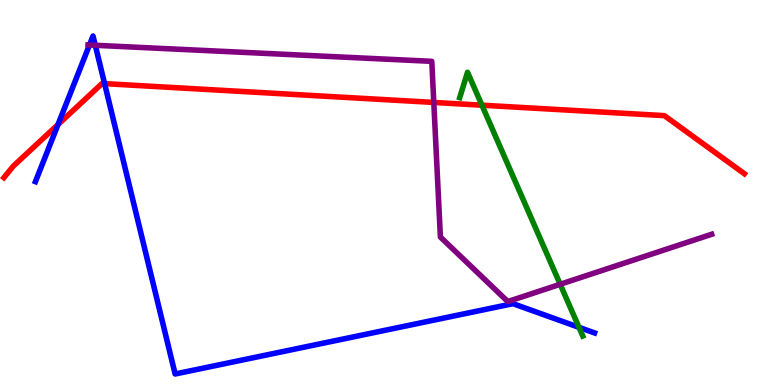[{'lines': ['blue', 'red'], 'intersections': [{'x': 0.749, 'y': 6.77}, {'x': 1.35, 'y': 7.83}]}, {'lines': ['green', 'red'], 'intersections': [{'x': 6.22, 'y': 7.27}]}, {'lines': ['purple', 'red'], 'intersections': [{'x': 5.6, 'y': 7.34}]}, {'lines': ['blue', 'green'], 'intersections': [{'x': 7.47, 'y': 1.5}]}, {'lines': ['blue', 'purple'], 'intersections': [{'x': 1.15, 'y': 8.83}, {'x': 1.23, 'y': 8.82}]}, {'lines': ['green', 'purple'], 'intersections': [{'x': 7.23, 'y': 2.62}]}]